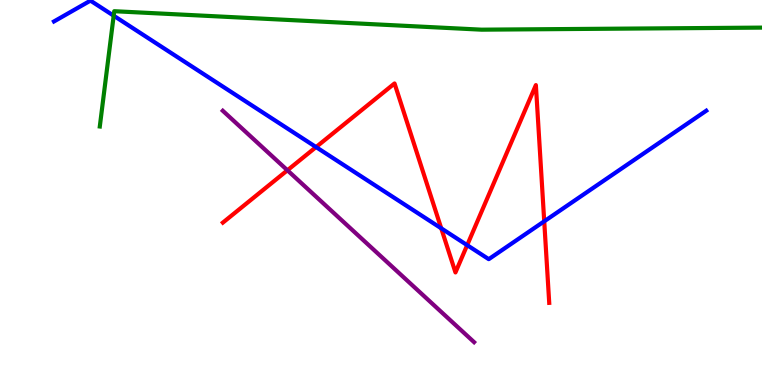[{'lines': ['blue', 'red'], 'intersections': [{'x': 4.08, 'y': 6.18}, {'x': 5.69, 'y': 4.07}, {'x': 6.03, 'y': 3.63}, {'x': 7.02, 'y': 4.25}]}, {'lines': ['green', 'red'], 'intersections': []}, {'lines': ['purple', 'red'], 'intersections': [{'x': 3.71, 'y': 5.58}]}, {'lines': ['blue', 'green'], 'intersections': [{'x': 1.47, 'y': 9.59}]}, {'lines': ['blue', 'purple'], 'intersections': []}, {'lines': ['green', 'purple'], 'intersections': []}]